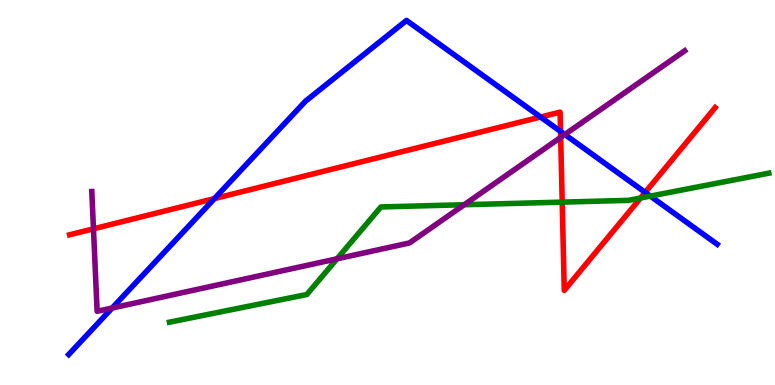[{'lines': ['blue', 'red'], 'intersections': [{'x': 2.77, 'y': 4.84}, {'x': 6.98, 'y': 6.96}, {'x': 7.23, 'y': 6.59}, {'x': 8.33, 'y': 5.0}]}, {'lines': ['green', 'red'], 'intersections': [{'x': 7.25, 'y': 4.75}, {'x': 8.27, 'y': 4.86}]}, {'lines': ['purple', 'red'], 'intersections': [{'x': 1.21, 'y': 4.06}, {'x': 7.23, 'y': 6.43}]}, {'lines': ['blue', 'green'], 'intersections': [{'x': 8.39, 'y': 4.91}]}, {'lines': ['blue', 'purple'], 'intersections': [{'x': 1.45, 'y': 2.0}, {'x': 7.29, 'y': 6.51}]}, {'lines': ['green', 'purple'], 'intersections': [{'x': 4.35, 'y': 3.28}, {'x': 5.99, 'y': 4.68}]}]